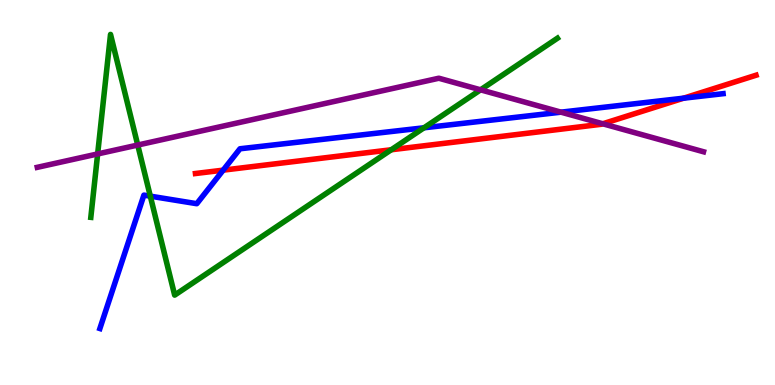[{'lines': ['blue', 'red'], 'intersections': [{'x': 2.88, 'y': 5.58}, {'x': 8.82, 'y': 7.45}]}, {'lines': ['green', 'red'], 'intersections': [{'x': 5.05, 'y': 6.11}]}, {'lines': ['purple', 'red'], 'intersections': [{'x': 7.78, 'y': 6.79}]}, {'lines': ['blue', 'green'], 'intersections': [{'x': 1.94, 'y': 4.9}, {'x': 5.47, 'y': 6.68}]}, {'lines': ['blue', 'purple'], 'intersections': [{'x': 7.24, 'y': 7.09}]}, {'lines': ['green', 'purple'], 'intersections': [{'x': 1.26, 'y': 6.0}, {'x': 1.78, 'y': 6.23}, {'x': 6.2, 'y': 7.67}]}]